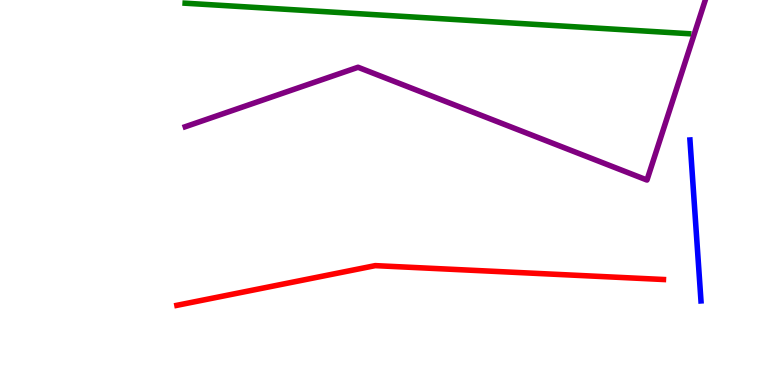[{'lines': ['blue', 'red'], 'intersections': []}, {'lines': ['green', 'red'], 'intersections': []}, {'lines': ['purple', 'red'], 'intersections': []}, {'lines': ['blue', 'green'], 'intersections': []}, {'lines': ['blue', 'purple'], 'intersections': []}, {'lines': ['green', 'purple'], 'intersections': []}]